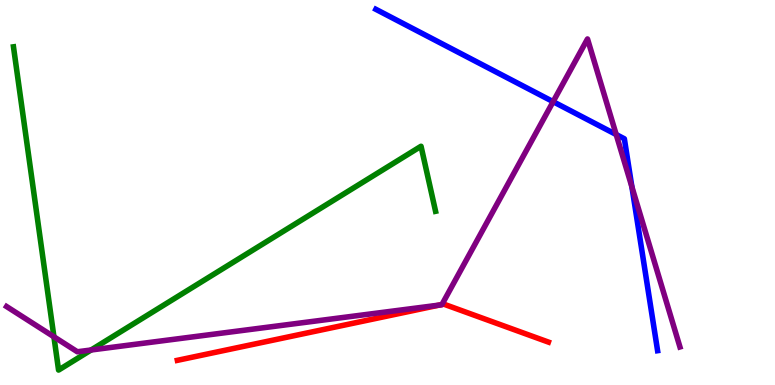[{'lines': ['blue', 'red'], 'intersections': []}, {'lines': ['green', 'red'], 'intersections': []}, {'lines': ['purple', 'red'], 'intersections': [{'x': 5.67, 'y': 2.08}, {'x': 5.7, 'y': 2.09}]}, {'lines': ['blue', 'green'], 'intersections': []}, {'lines': ['blue', 'purple'], 'intersections': [{'x': 7.14, 'y': 7.36}, {'x': 7.95, 'y': 6.51}, {'x': 8.15, 'y': 5.15}]}, {'lines': ['green', 'purple'], 'intersections': [{'x': 0.696, 'y': 1.25}, {'x': 1.18, 'y': 0.909}]}]